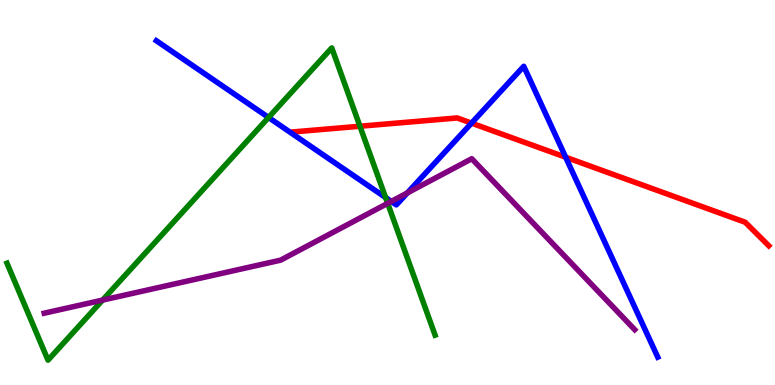[{'lines': ['blue', 'red'], 'intersections': [{'x': 6.08, 'y': 6.8}, {'x': 7.3, 'y': 5.92}]}, {'lines': ['green', 'red'], 'intersections': [{'x': 4.64, 'y': 6.72}]}, {'lines': ['purple', 'red'], 'intersections': []}, {'lines': ['blue', 'green'], 'intersections': [{'x': 3.47, 'y': 6.95}, {'x': 4.98, 'y': 4.87}]}, {'lines': ['blue', 'purple'], 'intersections': [{'x': 5.05, 'y': 4.77}, {'x': 5.26, 'y': 4.99}]}, {'lines': ['green', 'purple'], 'intersections': [{'x': 1.32, 'y': 2.21}, {'x': 5.0, 'y': 4.72}]}]